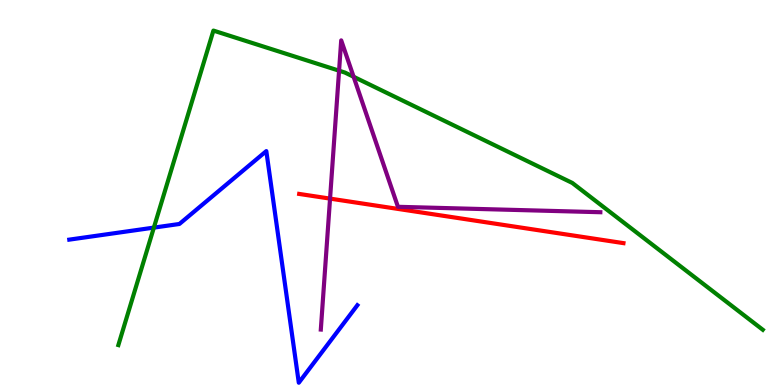[{'lines': ['blue', 'red'], 'intersections': []}, {'lines': ['green', 'red'], 'intersections': []}, {'lines': ['purple', 'red'], 'intersections': [{'x': 4.26, 'y': 4.84}]}, {'lines': ['blue', 'green'], 'intersections': [{'x': 1.99, 'y': 4.09}]}, {'lines': ['blue', 'purple'], 'intersections': []}, {'lines': ['green', 'purple'], 'intersections': [{'x': 4.38, 'y': 8.16}, {'x': 4.56, 'y': 8.01}]}]